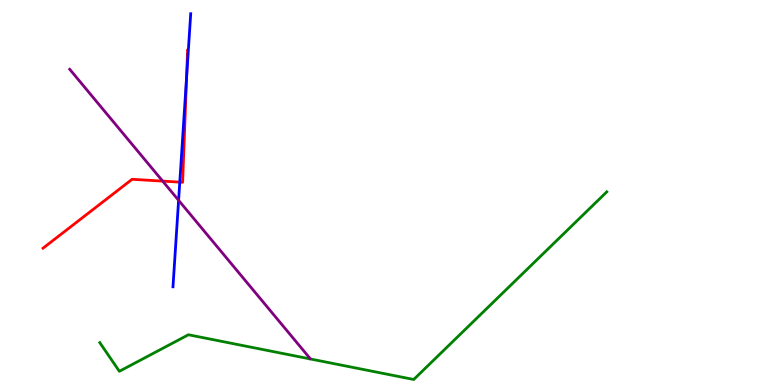[{'lines': ['blue', 'red'], 'intersections': [{'x': 2.32, 'y': 5.27}, {'x': 2.41, 'y': 7.98}]}, {'lines': ['green', 'red'], 'intersections': []}, {'lines': ['purple', 'red'], 'intersections': [{'x': 2.1, 'y': 5.3}]}, {'lines': ['blue', 'green'], 'intersections': []}, {'lines': ['blue', 'purple'], 'intersections': [{'x': 2.3, 'y': 4.8}]}, {'lines': ['green', 'purple'], 'intersections': []}]